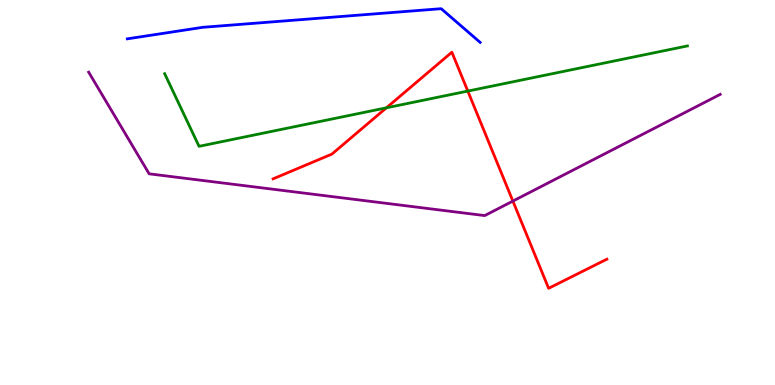[{'lines': ['blue', 'red'], 'intersections': []}, {'lines': ['green', 'red'], 'intersections': [{'x': 4.99, 'y': 7.2}, {'x': 6.04, 'y': 7.63}]}, {'lines': ['purple', 'red'], 'intersections': [{'x': 6.62, 'y': 4.78}]}, {'lines': ['blue', 'green'], 'intersections': []}, {'lines': ['blue', 'purple'], 'intersections': []}, {'lines': ['green', 'purple'], 'intersections': []}]